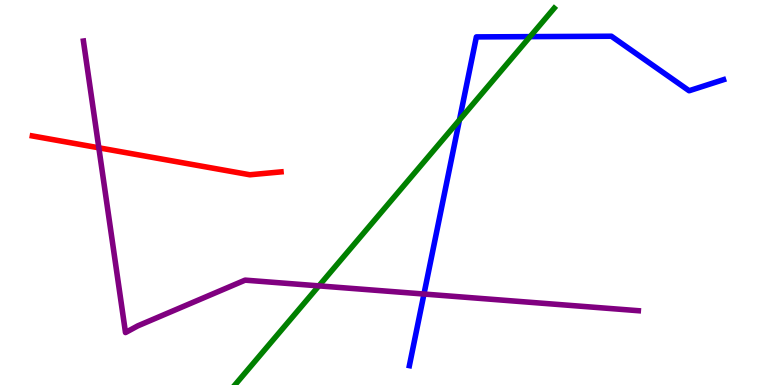[{'lines': ['blue', 'red'], 'intersections': []}, {'lines': ['green', 'red'], 'intersections': []}, {'lines': ['purple', 'red'], 'intersections': [{'x': 1.28, 'y': 6.16}]}, {'lines': ['blue', 'green'], 'intersections': [{'x': 5.93, 'y': 6.88}, {'x': 6.84, 'y': 9.05}]}, {'lines': ['blue', 'purple'], 'intersections': [{'x': 5.47, 'y': 2.36}]}, {'lines': ['green', 'purple'], 'intersections': [{'x': 4.11, 'y': 2.57}]}]